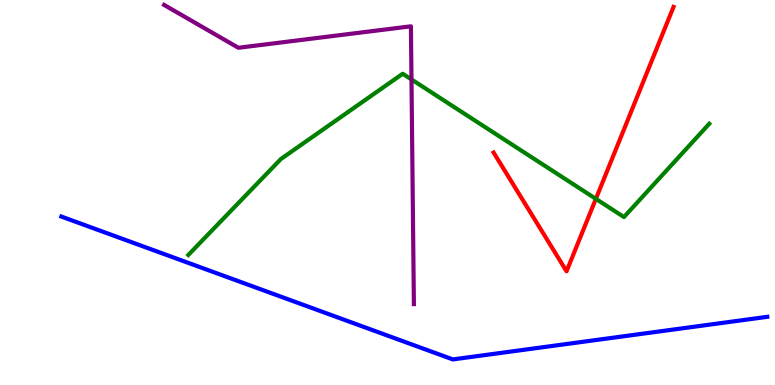[{'lines': ['blue', 'red'], 'intersections': []}, {'lines': ['green', 'red'], 'intersections': [{'x': 7.69, 'y': 4.83}]}, {'lines': ['purple', 'red'], 'intersections': []}, {'lines': ['blue', 'green'], 'intersections': []}, {'lines': ['blue', 'purple'], 'intersections': []}, {'lines': ['green', 'purple'], 'intersections': [{'x': 5.31, 'y': 7.94}]}]